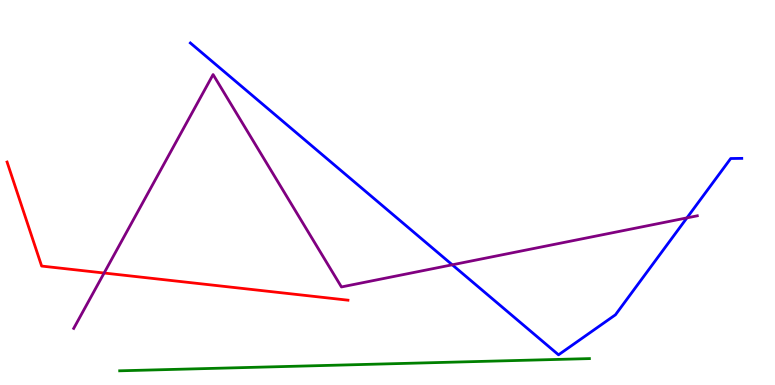[{'lines': ['blue', 'red'], 'intersections': []}, {'lines': ['green', 'red'], 'intersections': []}, {'lines': ['purple', 'red'], 'intersections': [{'x': 1.34, 'y': 2.91}]}, {'lines': ['blue', 'green'], 'intersections': []}, {'lines': ['blue', 'purple'], 'intersections': [{'x': 5.84, 'y': 3.12}, {'x': 8.86, 'y': 4.34}]}, {'lines': ['green', 'purple'], 'intersections': []}]